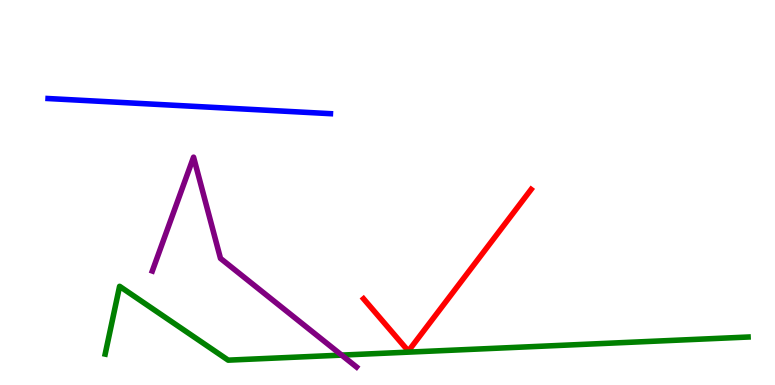[{'lines': ['blue', 'red'], 'intersections': []}, {'lines': ['green', 'red'], 'intersections': []}, {'lines': ['purple', 'red'], 'intersections': []}, {'lines': ['blue', 'green'], 'intersections': []}, {'lines': ['blue', 'purple'], 'intersections': []}, {'lines': ['green', 'purple'], 'intersections': [{'x': 4.41, 'y': 0.776}]}]